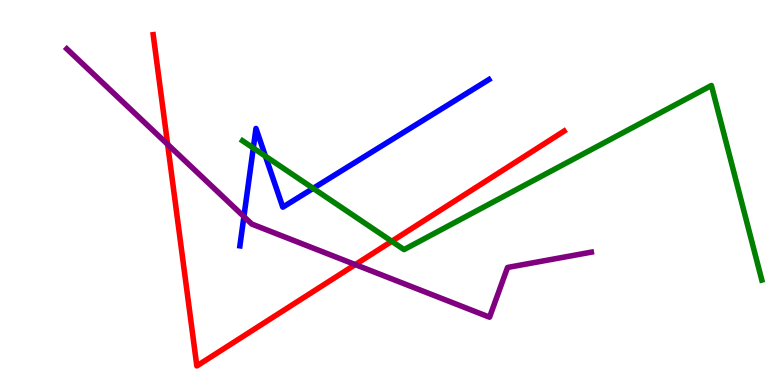[{'lines': ['blue', 'red'], 'intersections': []}, {'lines': ['green', 'red'], 'intersections': [{'x': 5.05, 'y': 3.73}]}, {'lines': ['purple', 'red'], 'intersections': [{'x': 2.16, 'y': 6.25}, {'x': 4.58, 'y': 3.13}]}, {'lines': ['blue', 'green'], 'intersections': [{'x': 3.27, 'y': 6.16}, {'x': 3.42, 'y': 5.94}, {'x': 4.04, 'y': 5.11}]}, {'lines': ['blue', 'purple'], 'intersections': [{'x': 3.15, 'y': 4.37}]}, {'lines': ['green', 'purple'], 'intersections': []}]